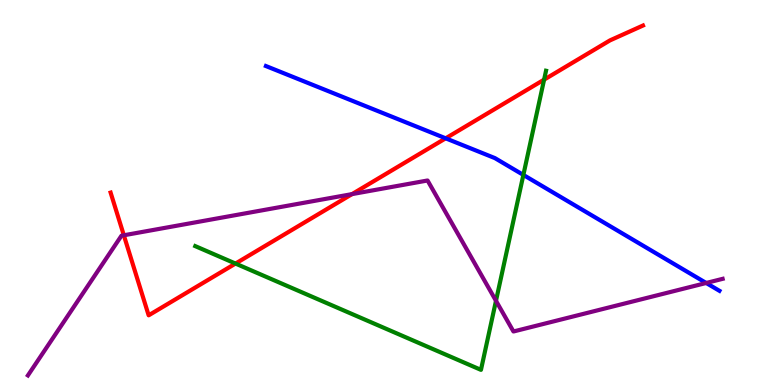[{'lines': ['blue', 'red'], 'intersections': [{'x': 5.75, 'y': 6.41}]}, {'lines': ['green', 'red'], 'intersections': [{'x': 3.04, 'y': 3.15}, {'x': 7.02, 'y': 7.93}]}, {'lines': ['purple', 'red'], 'intersections': [{'x': 1.6, 'y': 3.89}, {'x': 4.54, 'y': 4.96}]}, {'lines': ['blue', 'green'], 'intersections': [{'x': 6.75, 'y': 5.46}]}, {'lines': ['blue', 'purple'], 'intersections': [{'x': 9.11, 'y': 2.65}]}, {'lines': ['green', 'purple'], 'intersections': [{'x': 6.4, 'y': 2.19}]}]